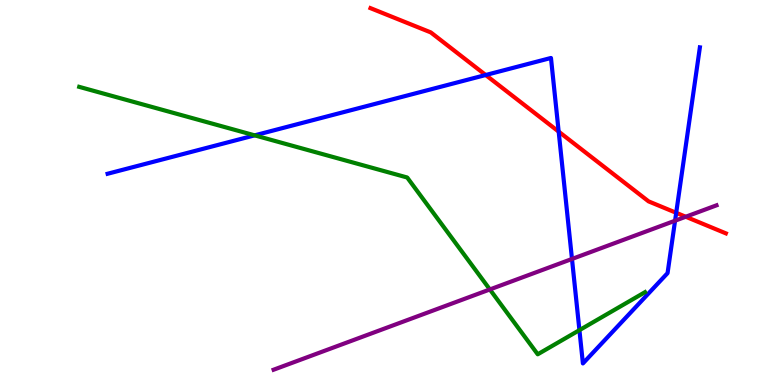[{'lines': ['blue', 'red'], 'intersections': [{'x': 6.27, 'y': 8.05}, {'x': 7.21, 'y': 6.58}, {'x': 8.73, 'y': 4.47}]}, {'lines': ['green', 'red'], 'intersections': []}, {'lines': ['purple', 'red'], 'intersections': [{'x': 8.85, 'y': 4.37}]}, {'lines': ['blue', 'green'], 'intersections': [{'x': 3.29, 'y': 6.48}, {'x': 7.48, 'y': 1.42}]}, {'lines': ['blue', 'purple'], 'intersections': [{'x': 7.38, 'y': 3.27}, {'x': 8.71, 'y': 4.27}]}, {'lines': ['green', 'purple'], 'intersections': [{'x': 6.32, 'y': 2.48}]}]